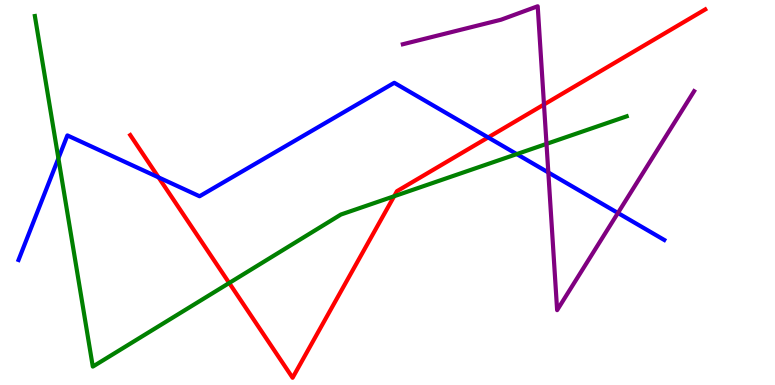[{'lines': ['blue', 'red'], 'intersections': [{'x': 2.05, 'y': 5.39}, {'x': 6.3, 'y': 6.43}]}, {'lines': ['green', 'red'], 'intersections': [{'x': 2.96, 'y': 2.65}, {'x': 5.09, 'y': 4.9}]}, {'lines': ['purple', 'red'], 'intersections': [{'x': 7.02, 'y': 7.29}]}, {'lines': ['blue', 'green'], 'intersections': [{'x': 0.753, 'y': 5.89}, {'x': 6.67, 'y': 6.0}]}, {'lines': ['blue', 'purple'], 'intersections': [{'x': 7.08, 'y': 5.52}, {'x': 7.97, 'y': 4.47}]}, {'lines': ['green', 'purple'], 'intersections': [{'x': 7.05, 'y': 6.26}]}]